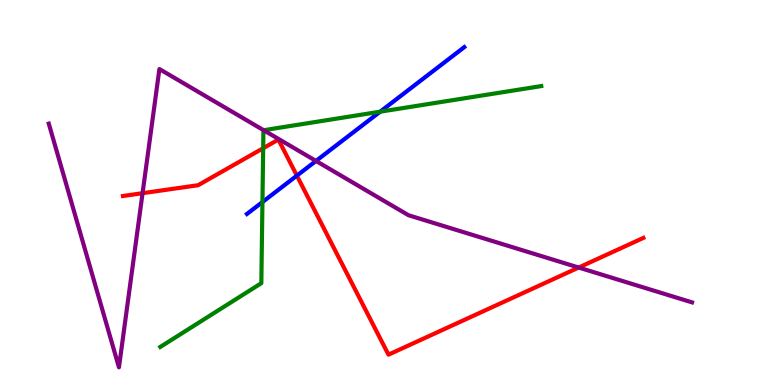[{'lines': ['blue', 'red'], 'intersections': [{'x': 3.83, 'y': 5.44}]}, {'lines': ['green', 'red'], 'intersections': [{'x': 3.4, 'y': 6.15}]}, {'lines': ['purple', 'red'], 'intersections': [{'x': 1.84, 'y': 4.98}, {'x': 7.47, 'y': 3.05}]}, {'lines': ['blue', 'green'], 'intersections': [{'x': 3.39, 'y': 4.75}, {'x': 4.91, 'y': 7.1}]}, {'lines': ['blue', 'purple'], 'intersections': [{'x': 4.08, 'y': 5.82}]}, {'lines': ['green', 'purple'], 'intersections': [{'x': 3.4, 'y': 6.62}]}]